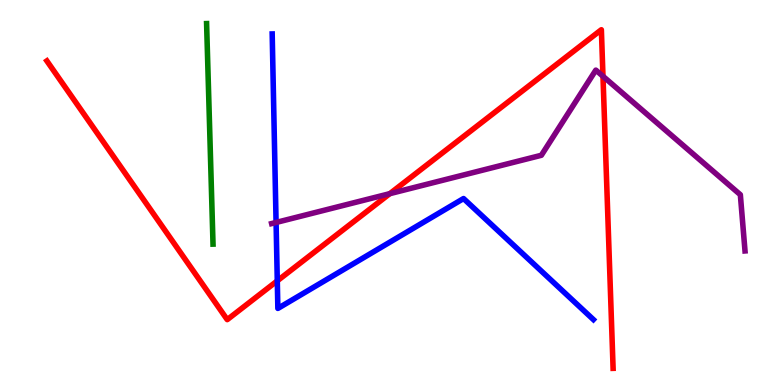[{'lines': ['blue', 'red'], 'intersections': [{'x': 3.58, 'y': 2.71}]}, {'lines': ['green', 'red'], 'intersections': []}, {'lines': ['purple', 'red'], 'intersections': [{'x': 5.03, 'y': 4.97}, {'x': 7.78, 'y': 8.02}]}, {'lines': ['blue', 'green'], 'intersections': []}, {'lines': ['blue', 'purple'], 'intersections': [{'x': 3.56, 'y': 4.22}]}, {'lines': ['green', 'purple'], 'intersections': []}]